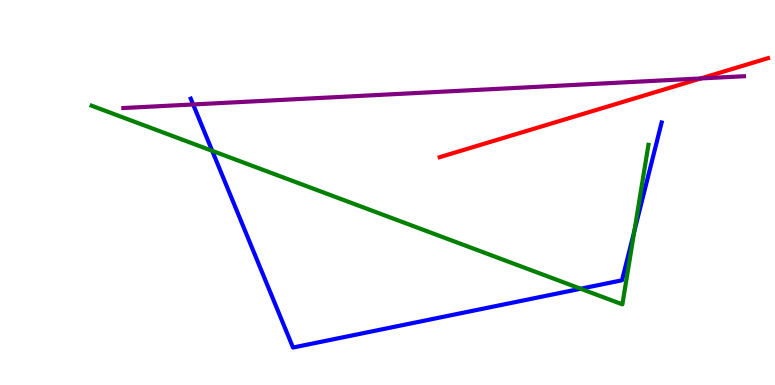[{'lines': ['blue', 'red'], 'intersections': []}, {'lines': ['green', 'red'], 'intersections': []}, {'lines': ['purple', 'red'], 'intersections': [{'x': 9.04, 'y': 7.96}]}, {'lines': ['blue', 'green'], 'intersections': [{'x': 2.74, 'y': 6.08}, {'x': 7.49, 'y': 2.5}, {'x': 8.18, 'y': 3.99}]}, {'lines': ['blue', 'purple'], 'intersections': [{'x': 2.49, 'y': 7.29}]}, {'lines': ['green', 'purple'], 'intersections': []}]